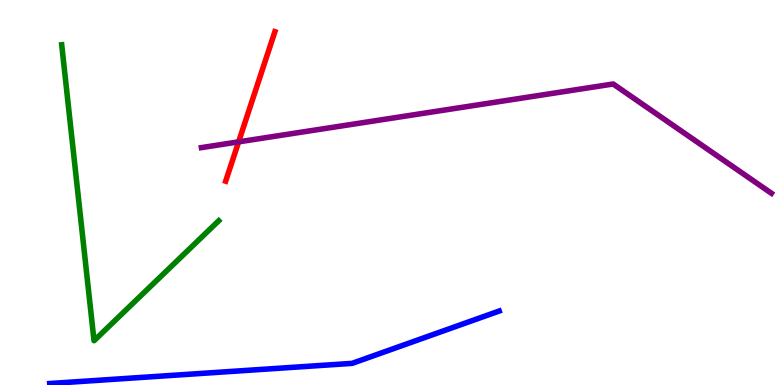[{'lines': ['blue', 'red'], 'intersections': []}, {'lines': ['green', 'red'], 'intersections': []}, {'lines': ['purple', 'red'], 'intersections': [{'x': 3.08, 'y': 6.32}]}, {'lines': ['blue', 'green'], 'intersections': []}, {'lines': ['blue', 'purple'], 'intersections': []}, {'lines': ['green', 'purple'], 'intersections': []}]